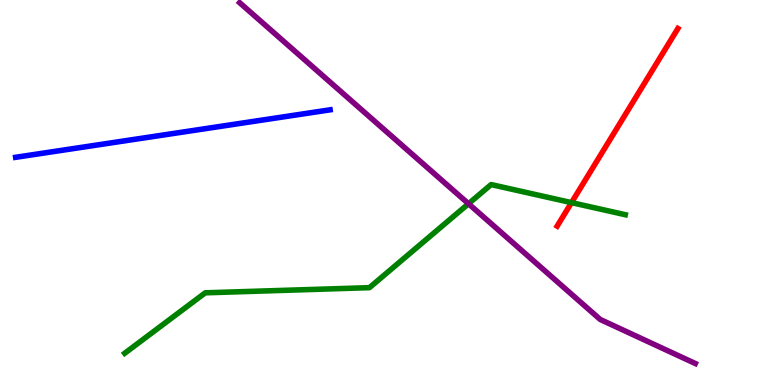[{'lines': ['blue', 'red'], 'intersections': []}, {'lines': ['green', 'red'], 'intersections': [{'x': 7.37, 'y': 4.74}]}, {'lines': ['purple', 'red'], 'intersections': []}, {'lines': ['blue', 'green'], 'intersections': []}, {'lines': ['blue', 'purple'], 'intersections': []}, {'lines': ['green', 'purple'], 'intersections': [{'x': 6.05, 'y': 4.71}]}]